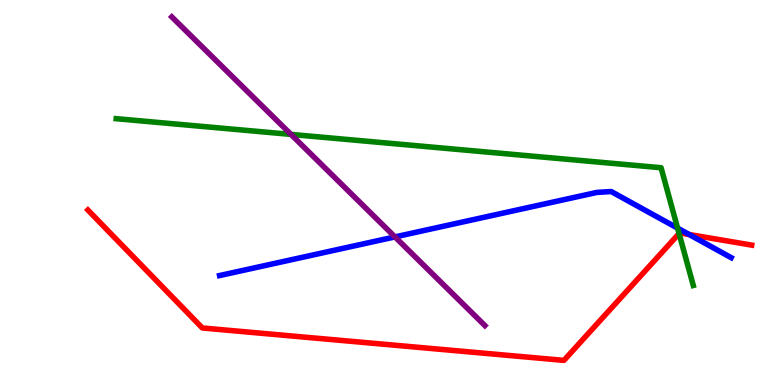[{'lines': ['blue', 'red'], 'intersections': [{'x': 8.89, 'y': 3.91}]}, {'lines': ['green', 'red'], 'intersections': [{'x': 8.76, 'y': 3.93}]}, {'lines': ['purple', 'red'], 'intersections': []}, {'lines': ['blue', 'green'], 'intersections': [{'x': 8.74, 'y': 4.07}]}, {'lines': ['blue', 'purple'], 'intersections': [{'x': 5.1, 'y': 3.85}]}, {'lines': ['green', 'purple'], 'intersections': [{'x': 3.75, 'y': 6.51}]}]